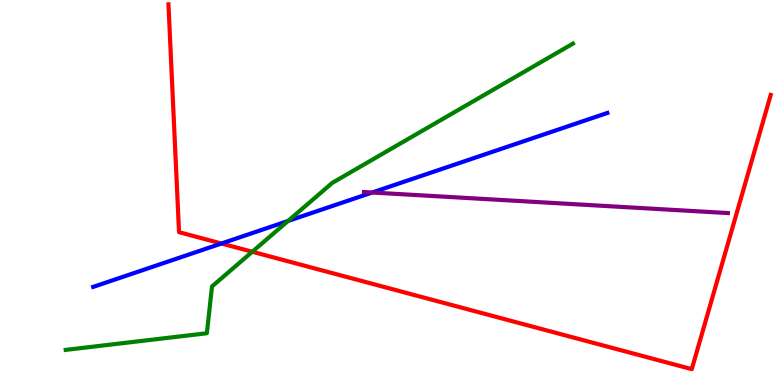[{'lines': ['blue', 'red'], 'intersections': [{'x': 2.86, 'y': 3.68}]}, {'lines': ['green', 'red'], 'intersections': [{'x': 3.26, 'y': 3.46}]}, {'lines': ['purple', 'red'], 'intersections': []}, {'lines': ['blue', 'green'], 'intersections': [{'x': 3.72, 'y': 4.26}]}, {'lines': ['blue', 'purple'], 'intersections': [{'x': 4.8, 'y': 5.0}]}, {'lines': ['green', 'purple'], 'intersections': []}]